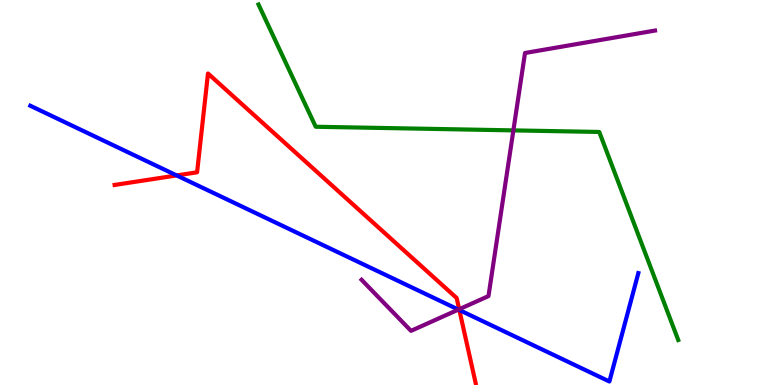[{'lines': ['blue', 'red'], 'intersections': [{'x': 2.28, 'y': 5.44}, {'x': 5.93, 'y': 1.95}]}, {'lines': ['green', 'red'], 'intersections': []}, {'lines': ['purple', 'red'], 'intersections': [{'x': 5.92, 'y': 1.97}]}, {'lines': ['blue', 'green'], 'intersections': []}, {'lines': ['blue', 'purple'], 'intersections': [{'x': 5.91, 'y': 1.96}]}, {'lines': ['green', 'purple'], 'intersections': [{'x': 6.62, 'y': 6.61}]}]